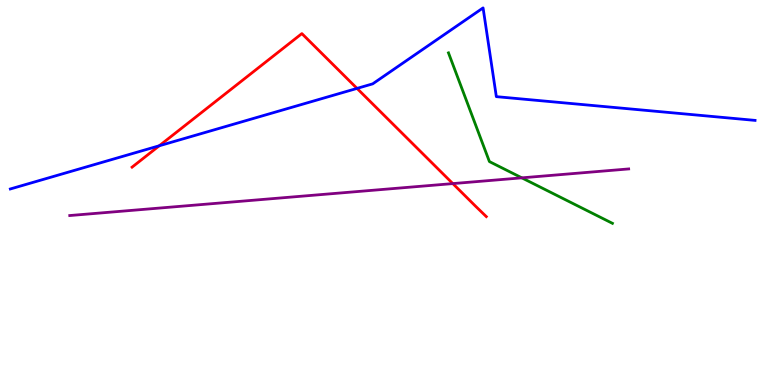[{'lines': ['blue', 'red'], 'intersections': [{'x': 2.06, 'y': 6.21}, {'x': 4.61, 'y': 7.7}]}, {'lines': ['green', 'red'], 'intersections': []}, {'lines': ['purple', 'red'], 'intersections': [{'x': 5.84, 'y': 5.23}]}, {'lines': ['blue', 'green'], 'intersections': []}, {'lines': ['blue', 'purple'], 'intersections': []}, {'lines': ['green', 'purple'], 'intersections': [{'x': 6.73, 'y': 5.38}]}]